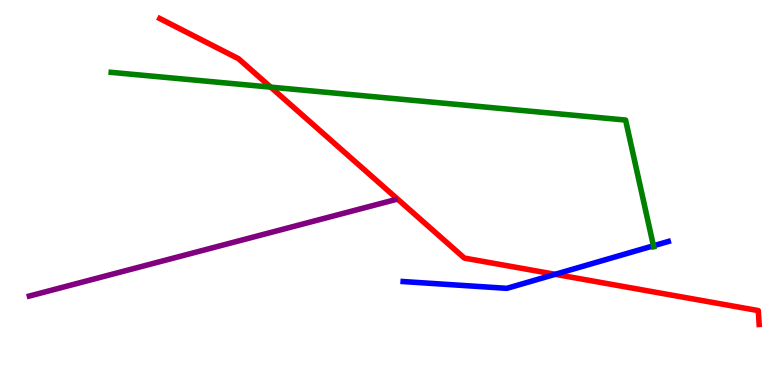[{'lines': ['blue', 'red'], 'intersections': [{'x': 7.16, 'y': 2.88}]}, {'lines': ['green', 'red'], 'intersections': [{'x': 3.49, 'y': 7.74}]}, {'lines': ['purple', 'red'], 'intersections': []}, {'lines': ['blue', 'green'], 'intersections': [{'x': 8.43, 'y': 3.62}]}, {'lines': ['blue', 'purple'], 'intersections': []}, {'lines': ['green', 'purple'], 'intersections': []}]